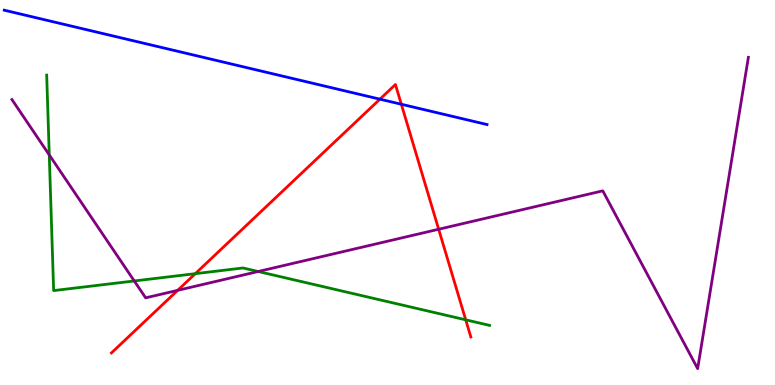[{'lines': ['blue', 'red'], 'intersections': [{'x': 4.9, 'y': 7.42}, {'x': 5.18, 'y': 7.29}]}, {'lines': ['green', 'red'], 'intersections': [{'x': 2.52, 'y': 2.89}, {'x': 6.01, 'y': 1.69}]}, {'lines': ['purple', 'red'], 'intersections': [{'x': 2.29, 'y': 2.46}, {'x': 5.66, 'y': 4.05}]}, {'lines': ['blue', 'green'], 'intersections': []}, {'lines': ['blue', 'purple'], 'intersections': []}, {'lines': ['green', 'purple'], 'intersections': [{'x': 0.636, 'y': 5.98}, {'x': 1.73, 'y': 2.7}, {'x': 3.33, 'y': 2.95}]}]